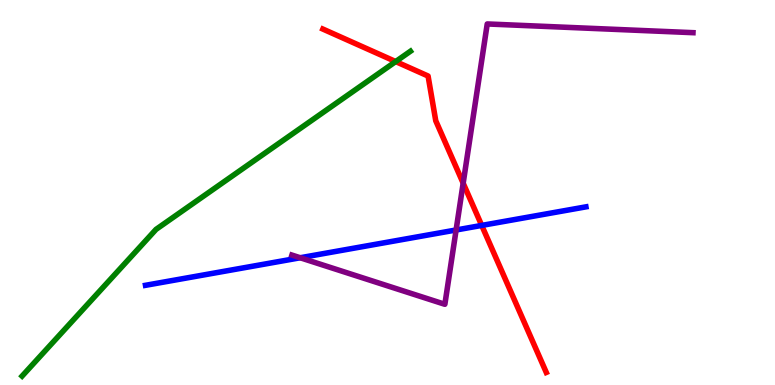[{'lines': ['blue', 'red'], 'intersections': [{'x': 6.22, 'y': 4.14}]}, {'lines': ['green', 'red'], 'intersections': [{'x': 5.11, 'y': 8.4}]}, {'lines': ['purple', 'red'], 'intersections': [{'x': 5.98, 'y': 5.24}]}, {'lines': ['blue', 'green'], 'intersections': []}, {'lines': ['blue', 'purple'], 'intersections': [{'x': 3.87, 'y': 3.31}, {'x': 5.89, 'y': 4.03}]}, {'lines': ['green', 'purple'], 'intersections': []}]